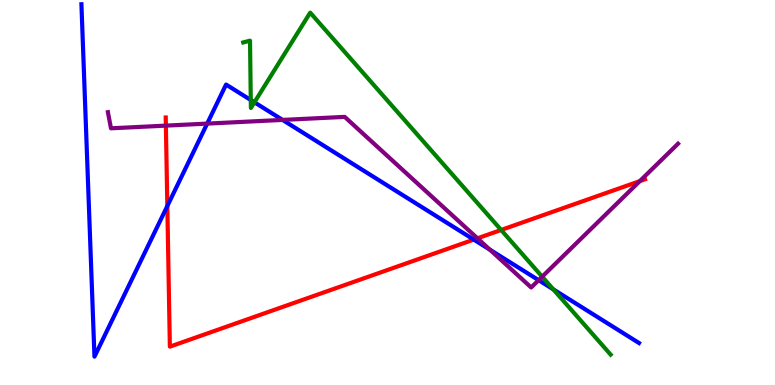[{'lines': ['blue', 'red'], 'intersections': [{'x': 2.16, 'y': 4.65}, {'x': 6.11, 'y': 3.78}]}, {'lines': ['green', 'red'], 'intersections': [{'x': 6.47, 'y': 4.03}]}, {'lines': ['purple', 'red'], 'intersections': [{'x': 2.14, 'y': 6.74}, {'x': 6.16, 'y': 3.81}, {'x': 8.26, 'y': 5.3}]}, {'lines': ['blue', 'green'], 'intersections': [{'x': 3.24, 'y': 7.4}, {'x': 3.28, 'y': 7.34}, {'x': 7.14, 'y': 2.48}]}, {'lines': ['blue', 'purple'], 'intersections': [{'x': 2.67, 'y': 6.79}, {'x': 3.65, 'y': 6.89}, {'x': 6.32, 'y': 3.52}, {'x': 6.95, 'y': 2.72}]}, {'lines': ['green', 'purple'], 'intersections': [{'x': 7.0, 'y': 2.81}]}]